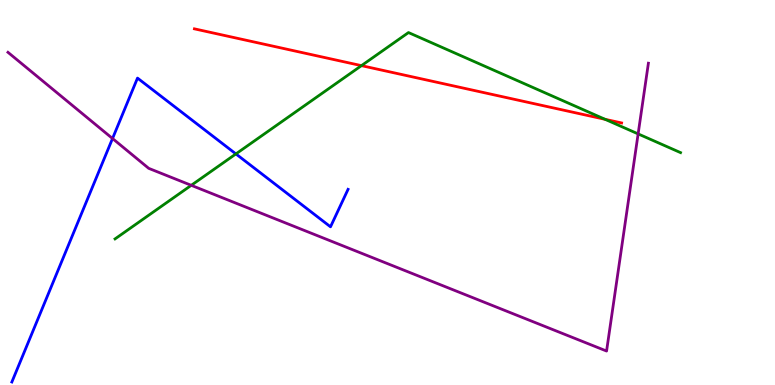[{'lines': ['blue', 'red'], 'intersections': []}, {'lines': ['green', 'red'], 'intersections': [{'x': 4.66, 'y': 8.3}, {'x': 7.81, 'y': 6.9}]}, {'lines': ['purple', 'red'], 'intersections': []}, {'lines': ['blue', 'green'], 'intersections': [{'x': 3.04, 'y': 6.0}]}, {'lines': ['blue', 'purple'], 'intersections': [{'x': 1.45, 'y': 6.4}]}, {'lines': ['green', 'purple'], 'intersections': [{'x': 2.47, 'y': 5.19}, {'x': 8.23, 'y': 6.52}]}]